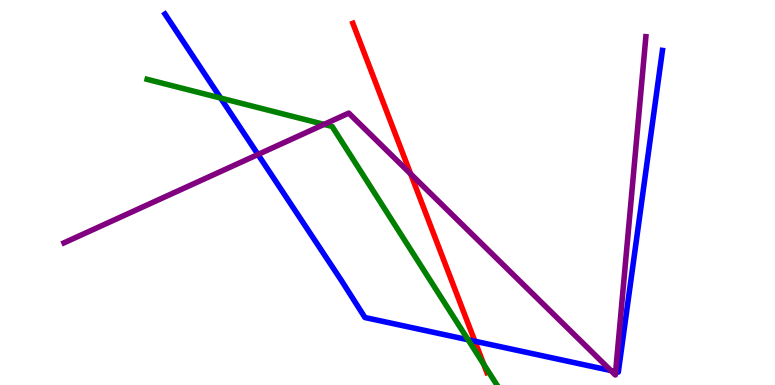[{'lines': ['blue', 'red'], 'intersections': [{'x': 6.13, 'y': 1.14}]}, {'lines': ['green', 'red'], 'intersections': [{'x': 6.24, 'y': 0.538}]}, {'lines': ['purple', 'red'], 'intersections': [{'x': 5.3, 'y': 5.48}]}, {'lines': ['blue', 'green'], 'intersections': [{'x': 2.85, 'y': 7.45}, {'x': 6.04, 'y': 1.18}]}, {'lines': ['blue', 'purple'], 'intersections': [{'x': 3.33, 'y': 5.99}, {'x': 7.88, 'y': 0.376}, {'x': 7.94, 'y': 0.349}]}, {'lines': ['green', 'purple'], 'intersections': [{'x': 4.18, 'y': 6.77}]}]